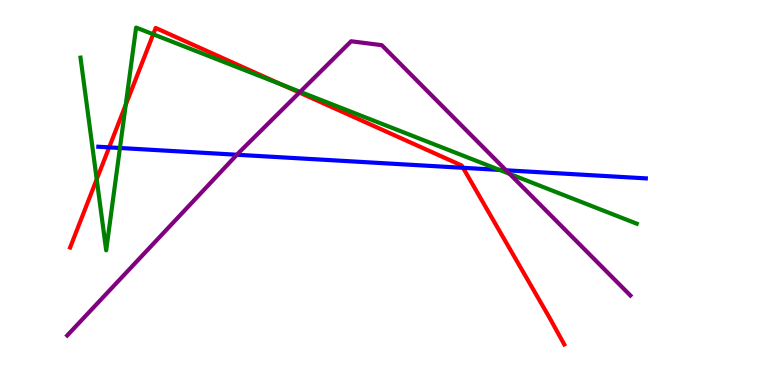[{'lines': ['blue', 'red'], 'intersections': [{'x': 1.41, 'y': 6.17}, {'x': 5.97, 'y': 5.64}]}, {'lines': ['green', 'red'], 'intersections': [{'x': 1.25, 'y': 5.34}, {'x': 1.62, 'y': 7.28}, {'x': 1.98, 'y': 9.11}, {'x': 3.63, 'y': 7.8}]}, {'lines': ['purple', 'red'], 'intersections': [{'x': 3.86, 'y': 7.6}]}, {'lines': ['blue', 'green'], 'intersections': [{'x': 1.55, 'y': 6.16}, {'x': 6.45, 'y': 5.59}]}, {'lines': ['blue', 'purple'], 'intersections': [{'x': 3.06, 'y': 5.98}, {'x': 6.53, 'y': 5.58}]}, {'lines': ['green', 'purple'], 'intersections': [{'x': 3.87, 'y': 7.61}, {'x': 6.58, 'y': 5.48}]}]